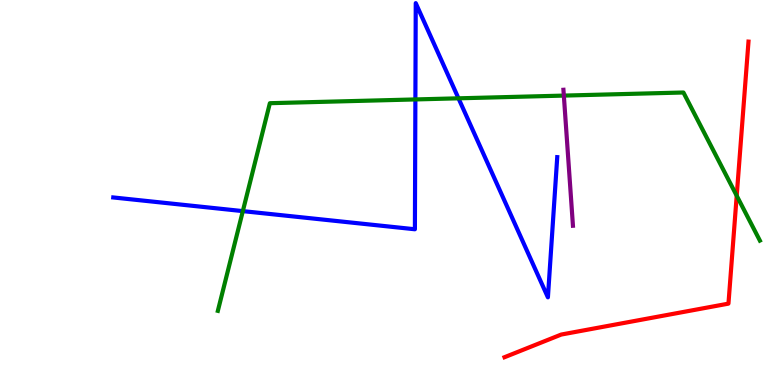[{'lines': ['blue', 'red'], 'intersections': []}, {'lines': ['green', 'red'], 'intersections': [{'x': 9.51, 'y': 4.92}]}, {'lines': ['purple', 'red'], 'intersections': []}, {'lines': ['blue', 'green'], 'intersections': [{'x': 3.13, 'y': 4.52}, {'x': 5.36, 'y': 7.42}, {'x': 5.92, 'y': 7.45}]}, {'lines': ['blue', 'purple'], 'intersections': []}, {'lines': ['green', 'purple'], 'intersections': [{'x': 7.28, 'y': 7.52}]}]